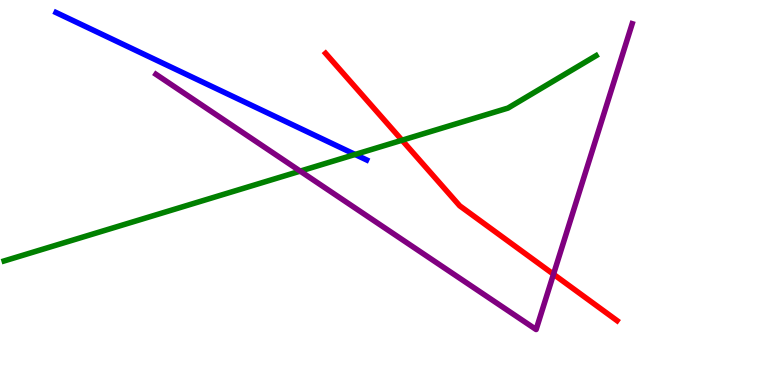[{'lines': ['blue', 'red'], 'intersections': []}, {'lines': ['green', 'red'], 'intersections': [{'x': 5.19, 'y': 6.36}]}, {'lines': ['purple', 'red'], 'intersections': [{'x': 7.14, 'y': 2.88}]}, {'lines': ['blue', 'green'], 'intersections': [{'x': 4.58, 'y': 5.99}]}, {'lines': ['blue', 'purple'], 'intersections': []}, {'lines': ['green', 'purple'], 'intersections': [{'x': 3.87, 'y': 5.56}]}]